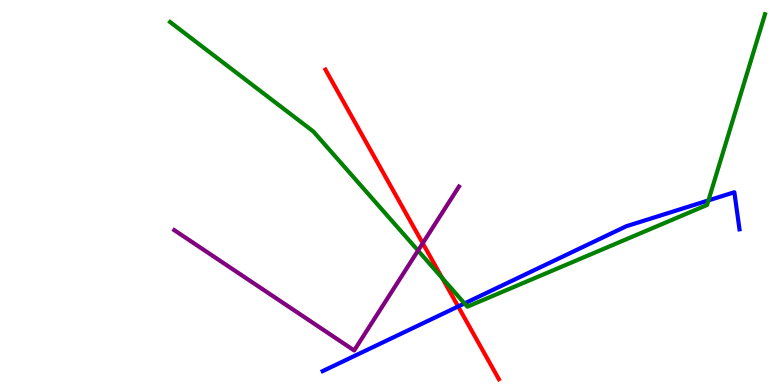[{'lines': ['blue', 'red'], 'intersections': [{'x': 5.91, 'y': 2.04}]}, {'lines': ['green', 'red'], 'intersections': [{'x': 5.71, 'y': 2.78}]}, {'lines': ['purple', 'red'], 'intersections': [{'x': 5.45, 'y': 3.68}]}, {'lines': ['blue', 'green'], 'intersections': [{'x': 5.99, 'y': 2.12}, {'x': 9.14, 'y': 4.79}]}, {'lines': ['blue', 'purple'], 'intersections': []}, {'lines': ['green', 'purple'], 'intersections': [{'x': 5.39, 'y': 3.49}]}]